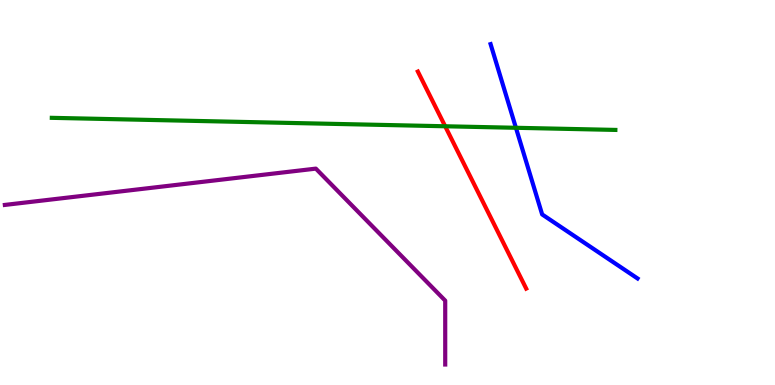[{'lines': ['blue', 'red'], 'intersections': []}, {'lines': ['green', 'red'], 'intersections': [{'x': 5.74, 'y': 6.72}]}, {'lines': ['purple', 'red'], 'intersections': []}, {'lines': ['blue', 'green'], 'intersections': [{'x': 6.66, 'y': 6.68}]}, {'lines': ['blue', 'purple'], 'intersections': []}, {'lines': ['green', 'purple'], 'intersections': []}]